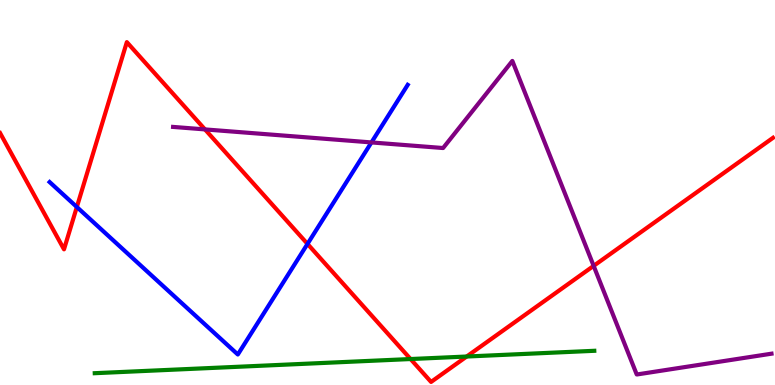[{'lines': ['blue', 'red'], 'intersections': [{'x': 0.992, 'y': 4.62}, {'x': 3.97, 'y': 3.66}]}, {'lines': ['green', 'red'], 'intersections': [{'x': 5.3, 'y': 0.674}, {'x': 6.02, 'y': 0.74}]}, {'lines': ['purple', 'red'], 'intersections': [{'x': 2.64, 'y': 6.64}, {'x': 7.66, 'y': 3.09}]}, {'lines': ['blue', 'green'], 'intersections': []}, {'lines': ['blue', 'purple'], 'intersections': [{'x': 4.79, 'y': 6.3}]}, {'lines': ['green', 'purple'], 'intersections': []}]